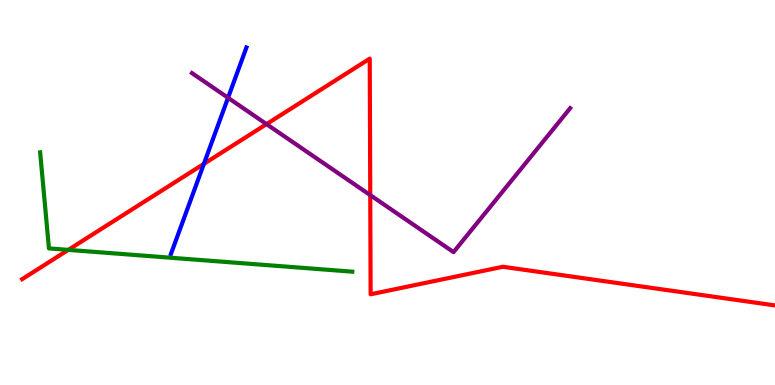[{'lines': ['blue', 'red'], 'intersections': [{'x': 2.63, 'y': 5.74}]}, {'lines': ['green', 'red'], 'intersections': [{'x': 0.881, 'y': 3.51}]}, {'lines': ['purple', 'red'], 'intersections': [{'x': 3.44, 'y': 6.78}, {'x': 4.78, 'y': 4.93}]}, {'lines': ['blue', 'green'], 'intersections': []}, {'lines': ['blue', 'purple'], 'intersections': [{'x': 2.94, 'y': 7.46}]}, {'lines': ['green', 'purple'], 'intersections': []}]